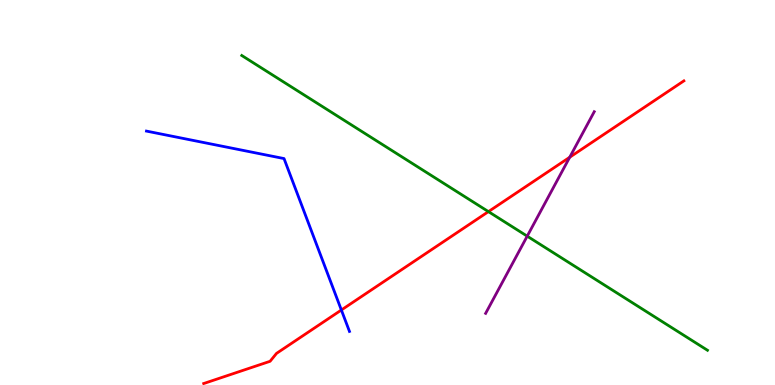[{'lines': ['blue', 'red'], 'intersections': [{'x': 4.4, 'y': 1.95}]}, {'lines': ['green', 'red'], 'intersections': [{'x': 6.3, 'y': 4.5}]}, {'lines': ['purple', 'red'], 'intersections': [{'x': 7.35, 'y': 5.92}]}, {'lines': ['blue', 'green'], 'intersections': []}, {'lines': ['blue', 'purple'], 'intersections': []}, {'lines': ['green', 'purple'], 'intersections': [{'x': 6.8, 'y': 3.87}]}]